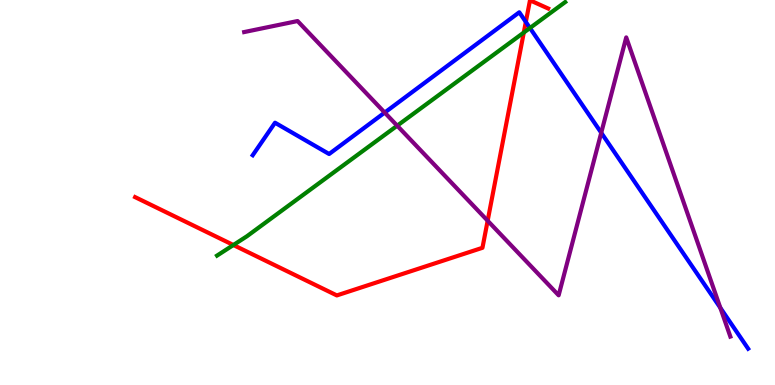[{'lines': ['blue', 'red'], 'intersections': [{'x': 6.78, 'y': 9.43}]}, {'lines': ['green', 'red'], 'intersections': [{'x': 3.01, 'y': 3.64}, {'x': 6.76, 'y': 9.15}]}, {'lines': ['purple', 'red'], 'intersections': [{'x': 6.29, 'y': 4.27}]}, {'lines': ['blue', 'green'], 'intersections': [{'x': 6.84, 'y': 9.27}]}, {'lines': ['blue', 'purple'], 'intersections': [{'x': 4.96, 'y': 7.08}, {'x': 7.76, 'y': 6.55}, {'x': 9.29, 'y': 2.01}]}, {'lines': ['green', 'purple'], 'intersections': [{'x': 5.13, 'y': 6.74}]}]